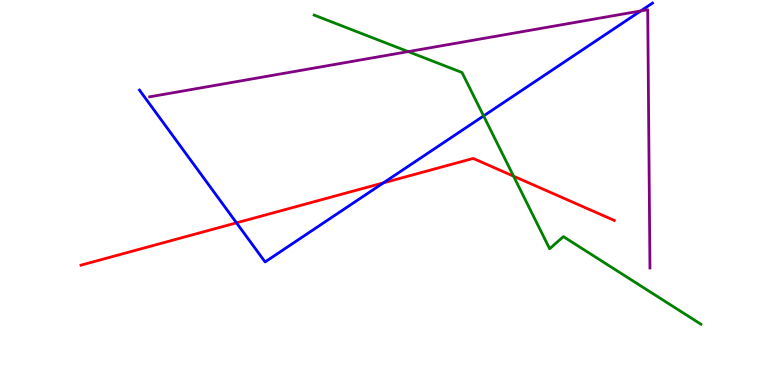[{'lines': ['blue', 'red'], 'intersections': [{'x': 3.05, 'y': 4.21}, {'x': 4.95, 'y': 5.25}]}, {'lines': ['green', 'red'], 'intersections': [{'x': 6.63, 'y': 5.42}]}, {'lines': ['purple', 'red'], 'intersections': []}, {'lines': ['blue', 'green'], 'intersections': [{'x': 6.24, 'y': 6.99}]}, {'lines': ['blue', 'purple'], 'intersections': [{'x': 8.27, 'y': 9.72}]}, {'lines': ['green', 'purple'], 'intersections': [{'x': 5.27, 'y': 8.66}]}]